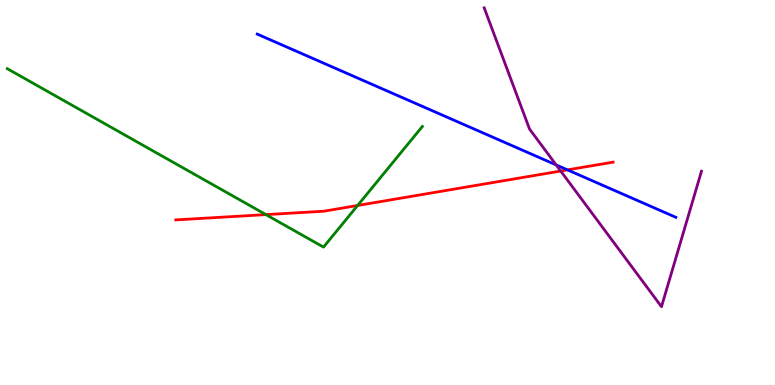[{'lines': ['blue', 'red'], 'intersections': [{'x': 7.32, 'y': 5.59}]}, {'lines': ['green', 'red'], 'intersections': [{'x': 3.43, 'y': 4.43}, {'x': 4.61, 'y': 4.66}]}, {'lines': ['purple', 'red'], 'intersections': [{'x': 7.24, 'y': 5.56}]}, {'lines': ['blue', 'green'], 'intersections': []}, {'lines': ['blue', 'purple'], 'intersections': [{'x': 7.18, 'y': 5.72}]}, {'lines': ['green', 'purple'], 'intersections': []}]